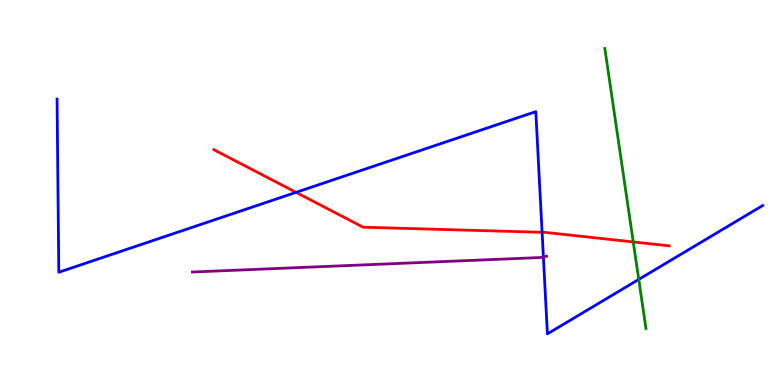[{'lines': ['blue', 'red'], 'intersections': [{'x': 3.82, 'y': 5.0}, {'x': 6.99, 'y': 3.97}]}, {'lines': ['green', 'red'], 'intersections': [{'x': 8.17, 'y': 3.72}]}, {'lines': ['purple', 'red'], 'intersections': []}, {'lines': ['blue', 'green'], 'intersections': [{'x': 8.24, 'y': 2.74}]}, {'lines': ['blue', 'purple'], 'intersections': [{'x': 7.01, 'y': 3.33}]}, {'lines': ['green', 'purple'], 'intersections': []}]